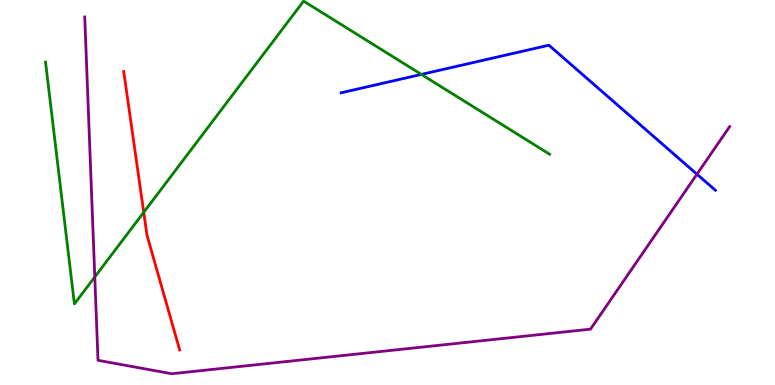[{'lines': ['blue', 'red'], 'intersections': []}, {'lines': ['green', 'red'], 'intersections': [{'x': 1.85, 'y': 4.49}]}, {'lines': ['purple', 'red'], 'intersections': []}, {'lines': ['blue', 'green'], 'intersections': [{'x': 5.44, 'y': 8.07}]}, {'lines': ['blue', 'purple'], 'intersections': [{'x': 8.99, 'y': 5.48}]}, {'lines': ['green', 'purple'], 'intersections': [{'x': 1.22, 'y': 2.81}]}]